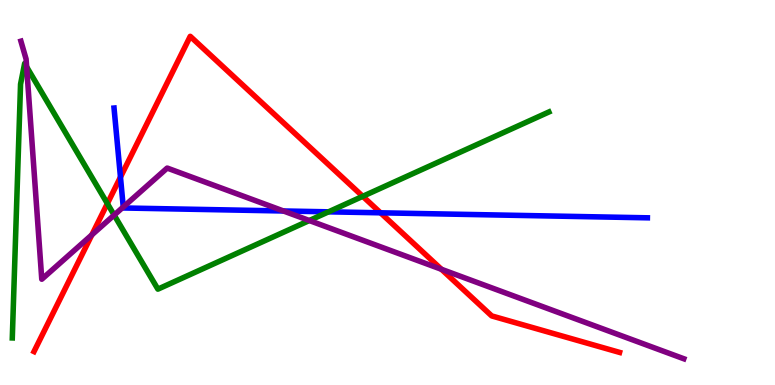[{'lines': ['blue', 'red'], 'intersections': [{'x': 1.55, 'y': 5.4}, {'x': 4.91, 'y': 4.47}]}, {'lines': ['green', 'red'], 'intersections': [{'x': 1.39, 'y': 4.71}, {'x': 4.68, 'y': 4.9}]}, {'lines': ['purple', 'red'], 'intersections': [{'x': 1.19, 'y': 3.9}, {'x': 5.7, 'y': 3.01}]}, {'lines': ['blue', 'green'], 'intersections': [{'x': 4.24, 'y': 4.5}]}, {'lines': ['blue', 'purple'], 'intersections': [{'x': 1.59, 'y': 4.62}, {'x': 3.66, 'y': 4.52}]}, {'lines': ['green', 'purple'], 'intersections': [{'x': 0.344, 'y': 8.26}, {'x': 1.47, 'y': 4.41}, {'x': 3.99, 'y': 4.27}]}]